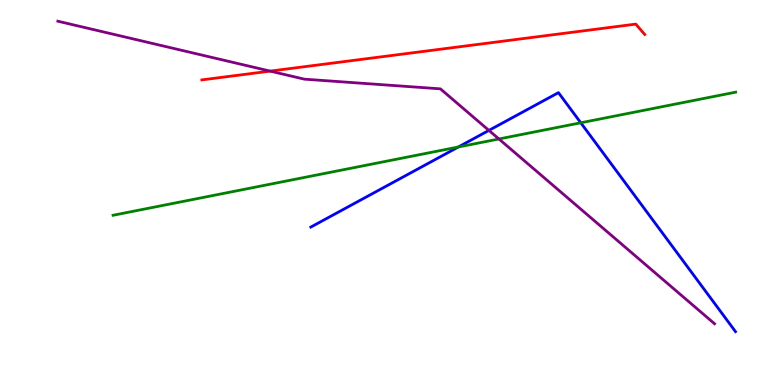[{'lines': ['blue', 'red'], 'intersections': []}, {'lines': ['green', 'red'], 'intersections': []}, {'lines': ['purple', 'red'], 'intersections': [{'x': 3.49, 'y': 8.15}]}, {'lines': ['blue', 'green'], 'intersections': [{'x': 5.91, 'y': 6.18}, {'x': 7.49, 'y': 6.81}]}, {'lines': ['blue', 'purple'], 'intersections': [{'x': 6.31, 'y': 6.61}]}, {'lines': ['green', 'purple'], 'intersections': [{'x': 6.44, 'y': 6.39}]}]